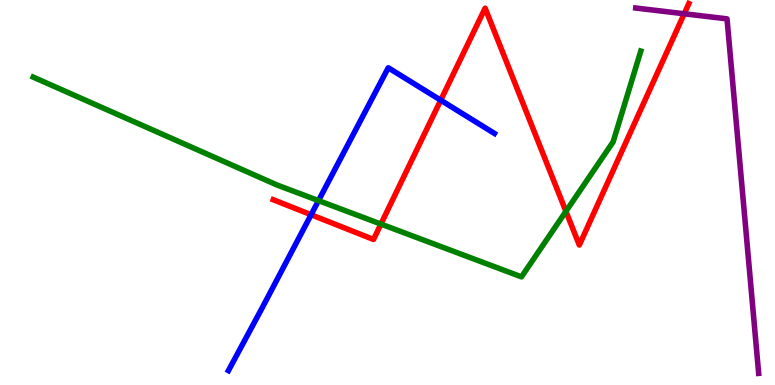[{'lines': ['blue', 'red'], 'intersections': [{'x': 4.01, 'y': 4.42}, {'x': 5.69, 'y': 7.4}]}, {'lines': ['green', 'red'], 'intersections': [{'x': 4.92, 'y': 4.18}, {'x': 7.3, 'y': 4.51}]}, {'lines': ['purple', 'red'], 'intersections': [{'x': 8.83, 'y': 9.64}]}, {'lines': ['blue', 'green'], 'intersections': [{'x': 4.11, 'y': 4.79}]}, {'lines': ['blue', 'purple'], 'intersections': []}, {'lines': ['green', 'purple'], 'intersections': []}]